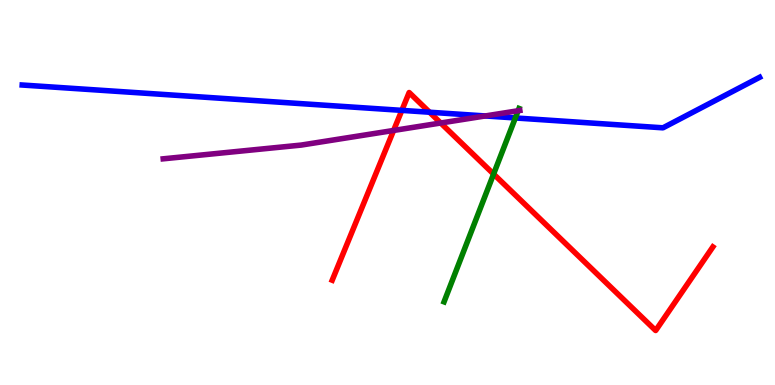[{'lines': ['blue', 'red'], 'intersections': [{'x': 5.19, 'y': 7.13}, {'x': 5.54, 'y': 7.09}]}, {'lines': ['green', 'red'], 'intersections': [{'x': 6.37, 'y': 5.48}]}, {'lines': ['purple', 'red'], 'intersections': [{'x': 5.08, 'y': 6.61}, {'x': 5.69, 'y': 6.81}]}, {'lines': ['blue', 'green'], 'intersections': [{'x': 6.65, 'y': 6.94}]}, {'lines': ['blue', 'purple'], 'intersections': [{'x': 6.26, 'y': 6.99}]}, {'lines': ['green', 'purple'], 'intersections': [{'x': 6.69, 'y': 7.12}]}]